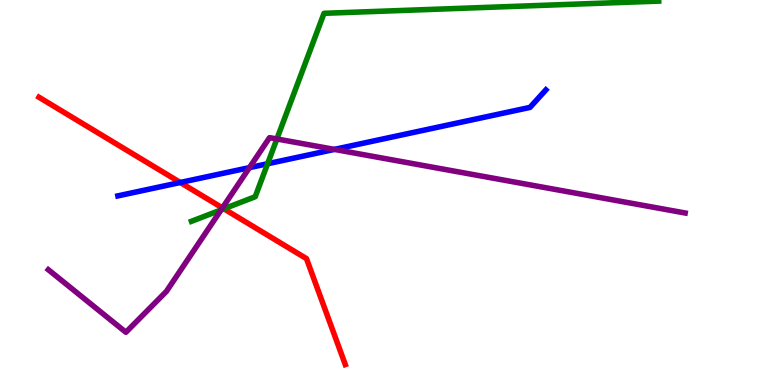[{'lines': ['blue', 'red'], 'intersections': [{'x': 2.33, 'y': 5.26}]}, {'lines': ['green', 'red'], 'intersections': [{'x': 2.89, 'y': 4.58}]}, {'lines': ['purple', 'red'], 'intersections': [{'x': 2.87, 'y': 4.6}]}, {'lines': ['blue', 'green'], 'intersections': [{'x': 3.45, 'y': 5.75}]}, {'lines': ['blue', 'purple'], 'intersections': [{'x': 3.22, 'y': 5.65}, {'x': 4.31, 'y': 6.12}]}, {'lines': ['green', 'purple'], 'intersections': [{'x': 2.85, 'y': 4.55}, {'x': 3.57, 'y': 6.39}]}]